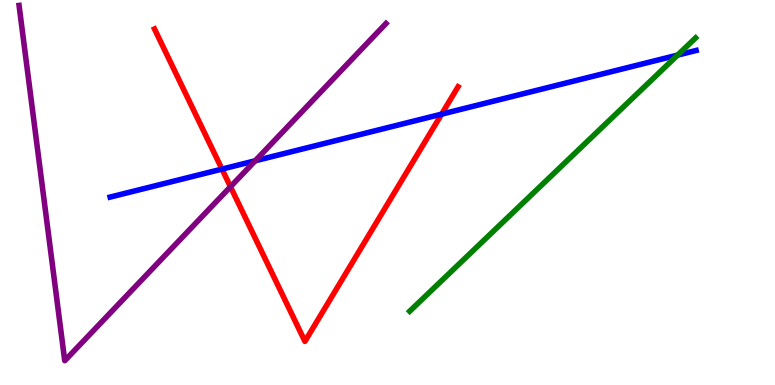[{'lines': ['blue', 'red'], 'intersections': [{'x': 2.86, 'y': 5.61}, {'x': 5.7, 'y': 7.04}]}, {'lines': ['green', 'red'], 'intersections': []}, {'lines': ['purple', 'red'], 'intersections': [{'x': 2.97, 'y': 5.15}]}, {'lines': ['blue', 'green'], 'intersections': [{'x': 8.74, 'y': 8.57}]}, {'lines': ['blue', 'purple'], 'intersections': [{'x': 3.29, 'y': 5.82}]}, {'lines': ['green', 'purple'], 'intersections': []}]